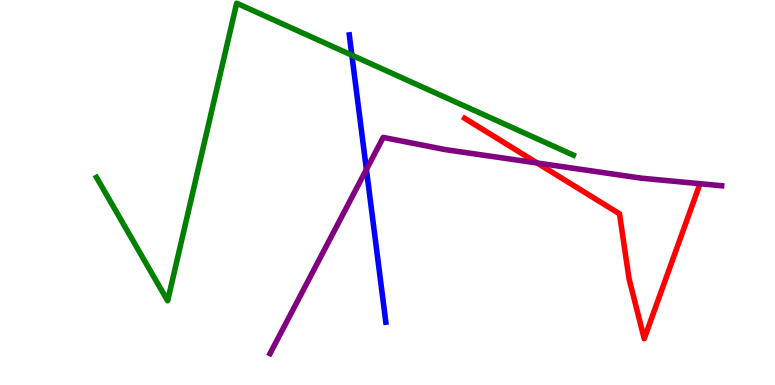[{'lines': ['blue', 'red'], 'intersections': []}, {'lines': ['green', 'red'], 'intersections': []}, {'lines': ['purple', 'red'], 'intersections': [{'x': 6.93, 'y': 5.77}]}, {'lines': ['blue', 'green'], 'intersections': [{'x': 4.54, 'y': 8.57}]}, {'lines': ['blue', 'purple'], 'intersections': [{'x': 4.73, 'y': 5.6}]}, {'lines': ['green', 'purple'], 'intersections': []}]